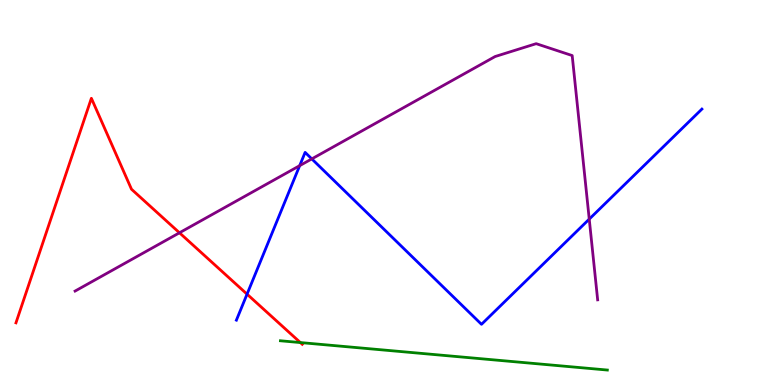[{'lines': ['blue', 'red'], 'intersections': [{'x': 3.19, 'y': 2.36}]}, {'lines': ['green', 'red'], 'intersections': [{'x': 3.88, 'y': 1.1}]}, {'lines': ['purple', 'red'], 'intersections': [{'x': 2.32, 'y': 3.95}]}, {'lines': ['blue', 'green'], 'intersections': []}, {'lines': ['blue', 'purple'], 'intersections': [{'x': 3.87, 'y': 5.7}, {'x': 4.02, 'y': 5.87}, {'x': 7.6, 'y': 4.31}]}, {'lines': ['green', 'purple'], 'intersections': []}]